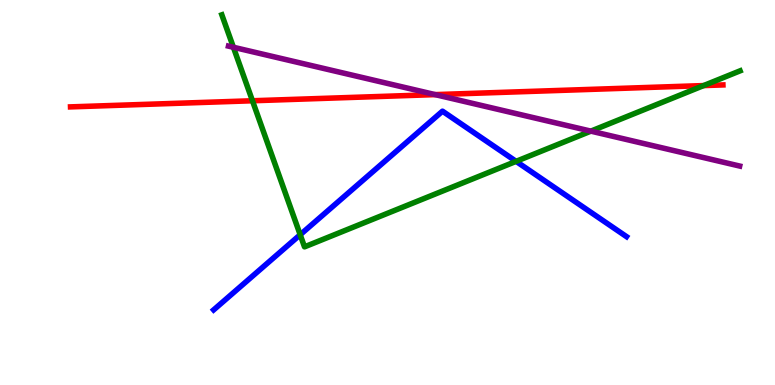[{'lines': ['blue', 'red'], 'intersections': []}, {'lines': ['green', 'red'], 'intersections': [{'x': 3.26, 'y': 7.38}, {'x': 9.08, 'y': 7.78}]}, {'lines': ['purple', 'red'], 'intersections': [{'x': 5.62, 'y': 7.54}]}, {'lines': ['blue', 'green'], 'intersections': [{'x': 3.87, 'y': 3.9}, {'x': 6.66, 'y': 5.81}]}, {'lines': ['blue', 'purple'], 'intersections': []}, {'lines': ['green', 'purple'], 'intersections': [{'x': 3.01, 'y': 8.77}, {'x': 7.62, 'y': 6.59}]}]